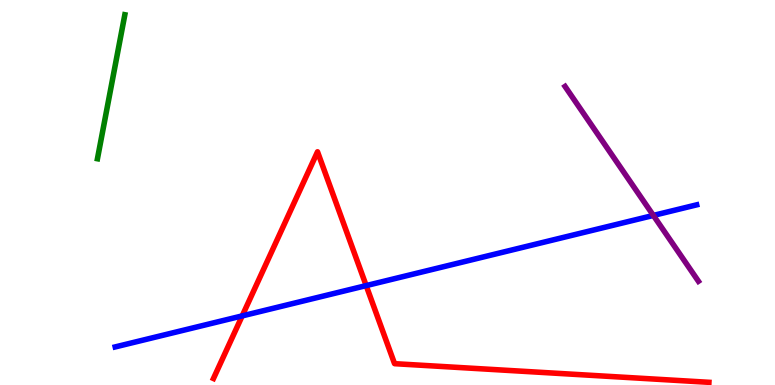[{'lines': ['blue', 'red'], 'intersections': [{'x': 3.13, 'y': 1.79}, {'x': 4.72, 'y': 2.58}]}, {'lines': ['green', 'red'], 'intersections': []}, {'lines': ['purple', 'red'], 'intersections': []}, {'lines': ['blue', 'green'], 'intersections': []}, {'lines': ['blue', 'purple'], 'intersections': [{'x': 8.43, 'y': 4.4}]}, {'lines': ['green', 'purple'], 'intersections': []}]